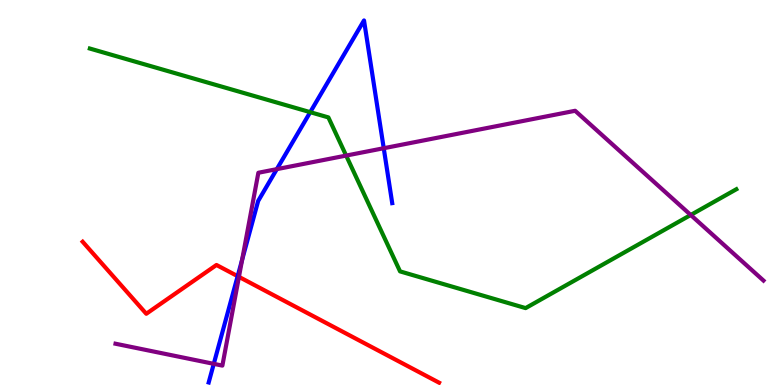[{'lines': ['blue', 'red'], 'intersections': [{'x': 3.07, 'y': 2.83}]}, {'lines': ['green', 'red'], 'intersections': []}, {'lines': ['purple', 'red'], 'intersections': [{'x': 3.08, 'y': 2.81}]}, {'lines': ['blue', 'green'], 'intersections': [{'x': 4.0, 'y': 7.09}]}, {'lines': ['blue', 'purple'], 'intersections': [{'x': 2.76, 'y': 0.549}, {'x': 3.12, 'y': 3.25}, {'x': 3.57, 'y': 5.61}, {'x': 4.95, 'y': 6.15}]}, {'lines': ['green', 'purple'], 'intersections': [{'x': 4.47, 'y': 5.96}, {'x': 8.91, 'y': 4.42}]}]